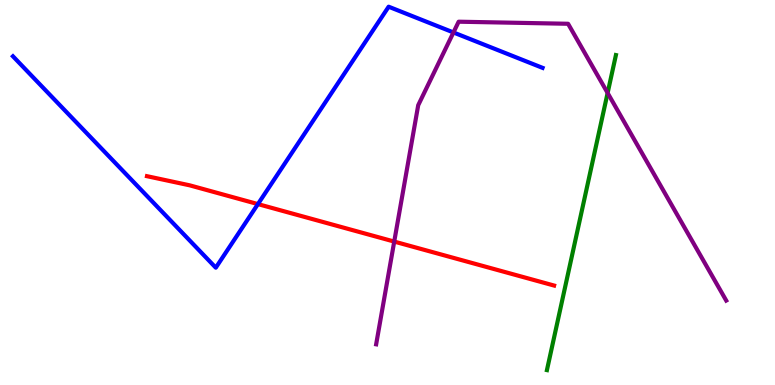[{'lines': ['blue', 'red'], 'intersections': [{'x': 3.33, 'y': 4.7}]}, {'lines': ['green', 'red'], 'intersections': []}, {'lines': ['purple', 'red'], 'intersections': [{'x': 5.09, 'y': 3.73}]}, {'lines': ['blue', 'green'], 'intersections': []}, {'lines': ['blue', 'purple'], 'intersections': [{'x': 5.85, 'y': 9.16}]}, {'lines': ['green', 'purple'], 'intersections': [{'x': 7.84, 'y': 7.59}]}]